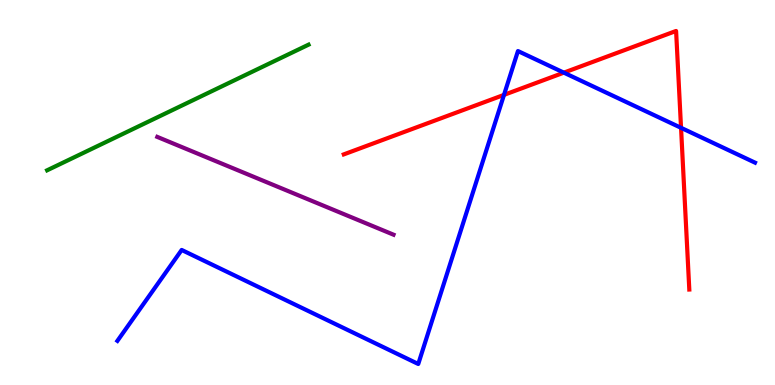[{'lines': ['blue', 'red'], 'intersections': [{'x': 6.5, 'y': 7.54}, {'x': 7.28, 'y': 8.11}, {'x': 8.79, 'y': 6.68}]}, {'lines': ['green', 'red'], 'intersections': []}, {'lines': ['purple', 'red'], 'intersections': []}, {'lines': ['blue', 'green'], 'intersections': []}, {'lines': ['blue', 'purple'], 'intersections': []}, {'lines': ['green', 'purple'], 'intersections': []}]